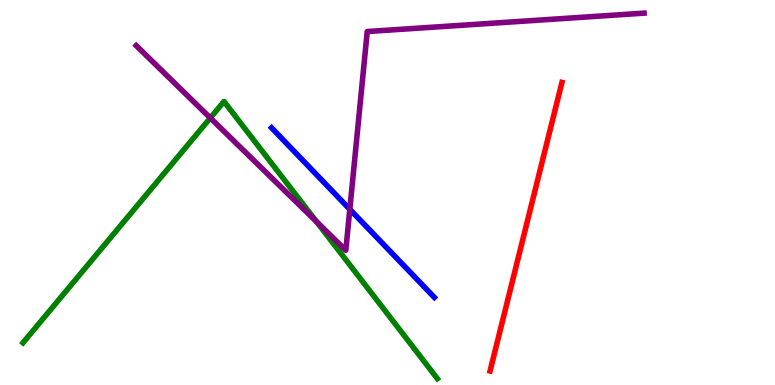[{'lines': ['blue', 'red'], 'intersections': []}, {'lines': ['green', 'red'], 'intersections': []}, {'lines': ['purple', 'red'], 'intersections': []}, {'lines': ['blue', 'green'], 'intersections': []}, {'lines': ['blue', 'purple'], 'intersections': [{'x': 4.51, 'y': 4.56}]}, {'lines': ['green', 'purple'], 'intersections': [{'x': 2.71, 'y': 6.94}, {'x': 4.09, 'y': 4.24}]}]